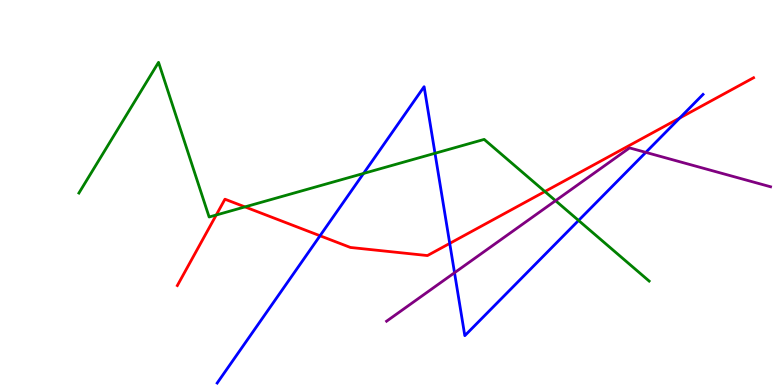[{'lines': ['blue', 'red'], 'intersections': [{'x': 4.13, 'y': 3.88}, {'x': 5.8, 'y': 3.68}, {'x': 8.77, 'y': 6.94}]}, {'lines': ['green', 'red'], 'intersections': [{'x': 2.79, 'y': 4.42}, {'x': 3.16, 'y': 4.63}, {'x': 7.03, 'y': 5.03}]}, {'lines': ['purple', 'red'], 'intersections': []}, {'lines': ['blue', 'green'], 'intersections': [{'x': 4.69, 'y': 5.49}, {'x': 5.61, 'y': 6.02}, {'x': 7.47, 'y': 4.27}]}, {'lines': ['blue', 'purple'], 'intersections': [{'x': 5.86, 'y': 2.92}, {'x': 8.33, 'y': 6.04}]}, {'lines': ['green', 'purple'], 'intersections': [{'x': 7.17, 'y': 4.79}]}]